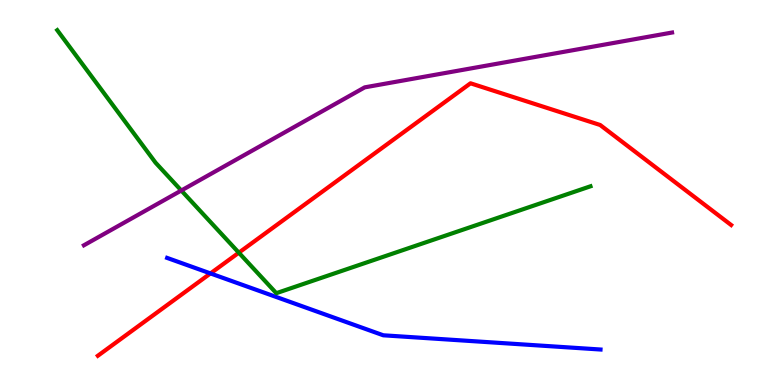[{'lines': ['blue', 'red'], 'intersections': [{'x': 2.72, 'y': 2.9}]}, {'lines': ['green', 'red'], 'intersections': [{'x': 3.08, 'y': 3.44}]}, {'lines': ['purple', 'red'], 'intersections': []}, {'lines': ['blue', 'green'], 'intersections': []}, {'lines': ['blue', 'purple'], 'intersections': []}, {'lines': ['green', 'purple'], 'intersections': [{'x': 2.34, 'y': 5.05}]}]